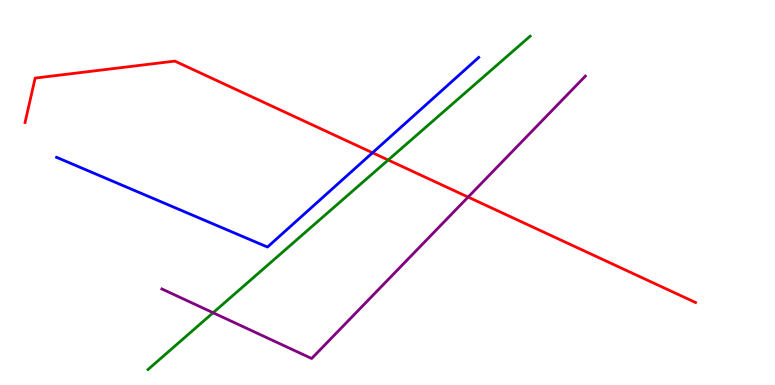[{'lines': ['blue', 'red'], 'intersections': [{'x': 4.81, 'y': 6.03}]}, {'lines': ['green', 'red'], 'intersections': [{'x': 5.01, 'y': 5.84}]}, {'lines': ['purple', 'red'], 'intersections': [{'x': 6.04, 'y': 4.88}]}, {'lines': ['blue', 'green'], 'intersections': []}, {'lines': ['blue', 'purple'], 'intersections': []}, {'lines': ['green', 'purple'], 'intersections': [{'x': 2.75, 'y': 1.88}]}]